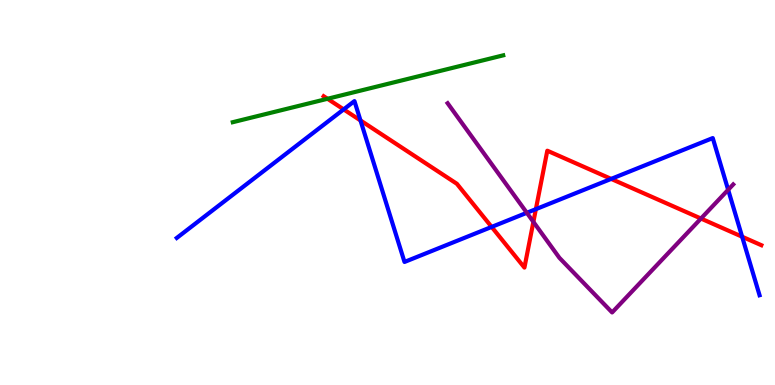[{'lines': ['blue', 'red'], 'intersections': [{'x': 4.43, 'y': 7.16}, {'x': 4.65, 'y': 6.87}, {'x': 6.34, 'y': 4.11}, {'x': 6.91, 'y': 4.57}, {'x': 7.89, 'y': 5.35}, {'x': 9.58, 'y': 3.85}]}, {'lines': ['green', 'red'], 'intersections': [{'x': 4.23, 'y': 7.43}]}, {'lines': ['purple', 'red'], 'intersections': [{'x': 6.88, 'y': 4.24}, {'x': 9.04, 'y': 4.32}]}, {'lines': ['blue', 'green'], 'intersections': []}, {'lines': ['blue', 'purple'], 'intersections': [{'x': 6.8, 'y': 4.47}, {'x': 9.4, 'y': 5.07}]}, {'lines': ['green', 'purple'], 'intersections': []}]